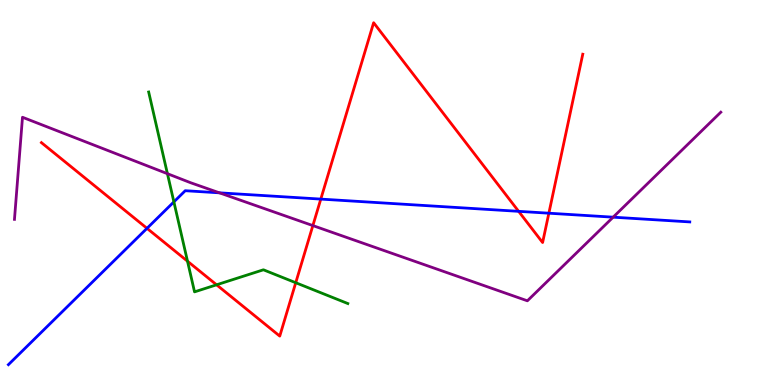[{'lines': ['blue', 'red'], 'intersections': [{'x': 1.9, 'y': 4.07}, {'x': 4.14, 'y': 4.83}, {'x': 6.69, 'y': 4.51}, {'x': 7.08, 'y': 4.46}]}, {'lines': ['green', 'red'], 'intersections': [{'x': 2.42, 'y': 3.22}, {'x': 2.79, 'y': 2.6}, {'x': 3.82, 'y': 2.66}]}, {'lines': ['purple', 'red'], 'intersections': [{'x': 4.04, 'y': 4.14}]}, {'lines': ['blue', 'green'], 'intersections': [{'x': 2.24, 'y': 4.76}]}, {'lines': ['blue', 'purple'], 'intersections': [{'x': 2.83, 'y': 4.99}, {'x': 7.91, 'y': 4.36}]}, {'lines': ['green', 'purple'], 'intersections': [{'x': 2.16, 'y': 5.49}]}]